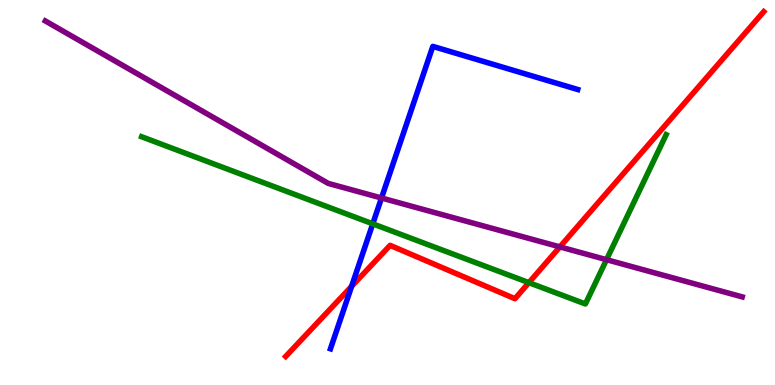[{'lines': ['blue', 'red'], 'intersections': [{'x': 4.54, 'y': 2.56}]}, {'lines': ['green', 'red'], 'intersections': [{'x': 6.82, 'y': 2.66}]}, {'lines': ['purple', 'red'], 'intersections': [{'x': 7.22, 'y': 3.59}]}, {'lines': ['blue', 'green'], 'intersections': [{'x': 4.81, 'y': 4.19}]}, {'lines': ['blue', 'purple'], 'intersections': [{'x': 4.92, 'y': 4.86}]}, {'lines': ['green', 'purple'], 'intersections': [{'x': 7.83, 'y': 3.26}]}]